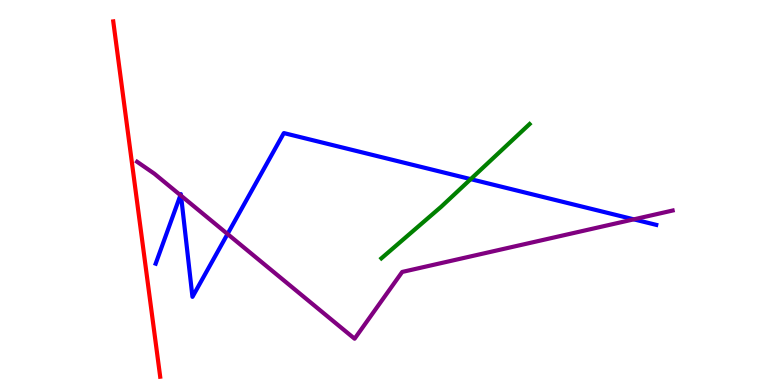[{'lines': ['blue', 'red'], 'intersections': []}, {'lines': ['green', 'red'], 'intersections': []}, {'lines': ['purple', 'red'], 'intersections': []}, {'lines': ['blue', 'green'], 'intersections': [{'x': 6.07, 'y': 5.35}]}, {'lines': ['blue', 'purple'], 'intersections': [{'x': 2.33, 'y': 4.93}, {'x': 2.34, 'y': 4.92}, {'x': 2.94, 'y': 3.92}, {'x': 8.18, 'y': 4.3}]}, {'lines': ['green', 'purple'], 'intersections': []}]